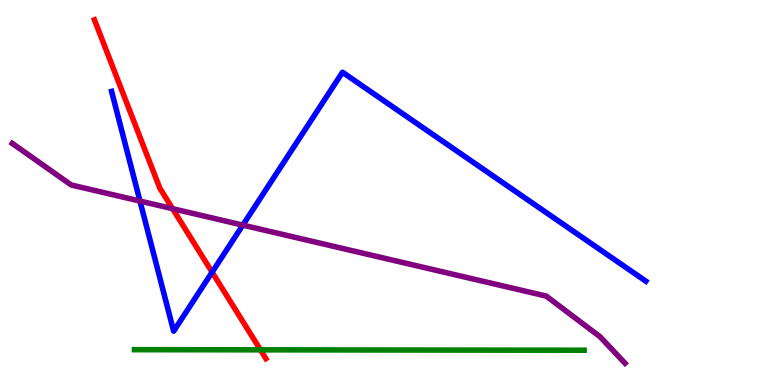[{'lines': ['blue', 'red'], 'intersections': [{'x': 2.74, 'y': 2.93}]}, {'lines': ['green', 'red'], 'intersections': [{'x': 3.36, 'y': 0.914}]}, {'lines': ['purple', 'red'], 'intersections': [{'x': 2.23, 'y': 4.58}]}, {'lines': ['blue', 'green'], 'intersections': []}, {'lines': ['blue', 'purple'], 'intersections': [{'x': 1.81, 'y': 4.78}, {'x': 3.13, 'y': 4.15}]}, {'lines': ['green', 'purple'], 'intersections': []}]